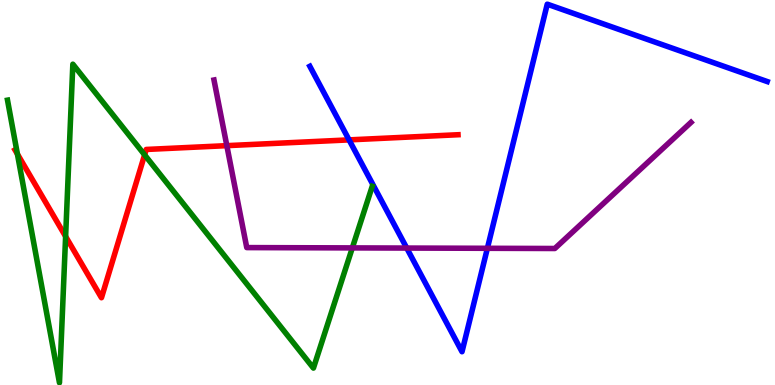[{'lines': ['blue', 'red'], 'intersections': [{'x': 4.5, 'y': 6.37}]}, {'lines': ['green', 'red'], 'intersections': [{'x': 0.225, 'y': 6.0}, {'x': 0.847, 'y': 3.86}, {'x': 1.87, 'y': 5.98}]}, {'lines': ['purple', 'red'], 'intersections': [{'x': 2.93, 'y': 6.22}]}, {'lines': ['blue', 'green'], 'intersections': []}, {'lines': ['blue', 'purple'], 'intersections': [{'x': 5.25, 'y': 3.56}, {'x': 6.29, 'y': 3.55}]}, {'lines': ['green', 'purple'], 'intersections': [{'x': 4.55, 'y': 3.56}]}]